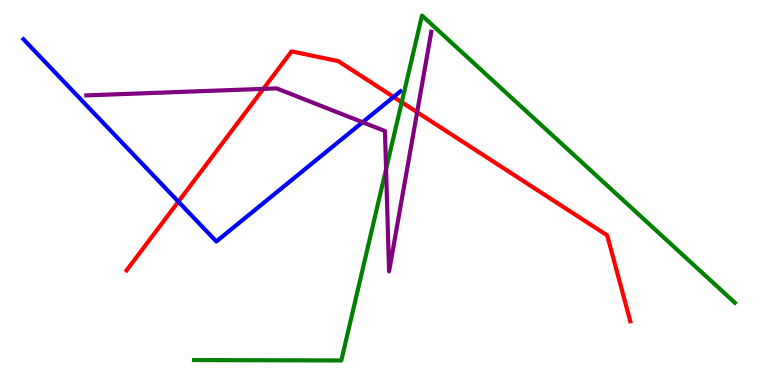[{'lines': ['blue', 'red'], 'intersections': [{'x': 2.3, 'y': 4.76}, {'x': 5.08, 'y': 7.48}]}, {'lines': ['green', 'red'], 'intersections': [{'x': 5.18, 'y': 7.34}]}, {'lines': ['purple', 'red'], 'intersections': [{'x': 3.4, 'y': 7.69}, {'x': 5.38, 'y': 7.09}]}, {'lines': ['blue', 'green'], 'intersections': []}, {'lines': ['blue', 'purple'], 'intersections': [{'x': 4.68, 'y': 6.83}]}, {'lines': ['green', 'purple'], 'intersections': [{'x': 4.98, 'y': 5.61}]}]